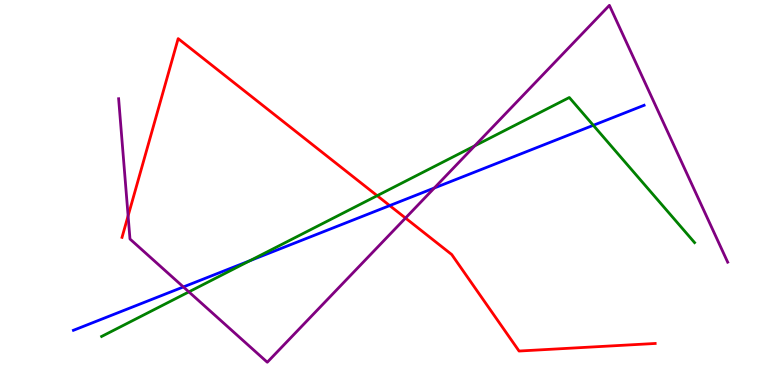[{'lines': ['blue', 'red'], 'intersections': [{'x': 5.03, 'y': 4.66}]}, {'lines': ['green', 'red'], 'intersections': [{'x': 4.87, 'y': 4.92}]}, {'lines': ['purple', 'red'], 'intersections': [{'x': 1.65, 'y': 4.39}, {'x': 5.23, 'y': 4.34}]}, {'lines': ['blue', 'green'], 'intersections': [{'x': 3.22, 'y': 3.23}, {'x': 7.66, 'y': 6.75}]}, {'lines': ['blue', 'purple'], 'intersections': [{'x': 2.37, 'y': 2.55}, {'x': 5.6, 'y': 5.12}]}, {'lines': ['green', 'purple'], 'intersections': [{'x': 2.44, 'y': 2.42}, {'x': 6.13, 'y': 6.21}]}]